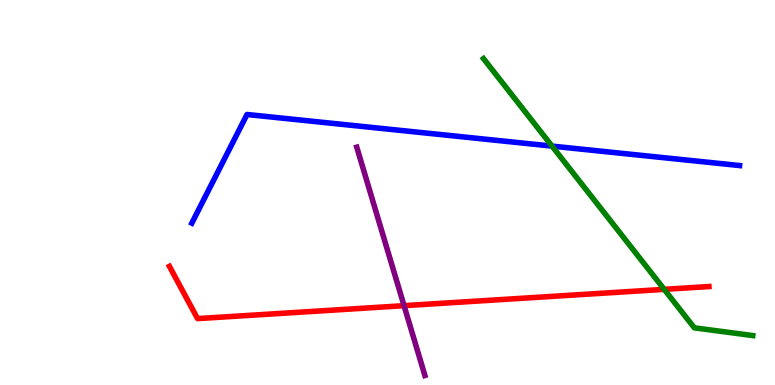[{'lines': ['blue', 'red'], 'intersections': []}, {'lines': ['green', 'red'], 'intersections': [{'x': 8.57, 'y': 2.48}]}, {'lines': ['purple', 'red'], 'intersections': [{'x': 5.21, 'y': 2.06}]}, {'lines': ['blue', 'green'], 'intersections': [{'x': 7.12, 'y': 6.2}]}, {'lines': ['blue', 'purple'], 'intersections': []}, {'lines': ['green', 'purple'], 'intersections': []}]